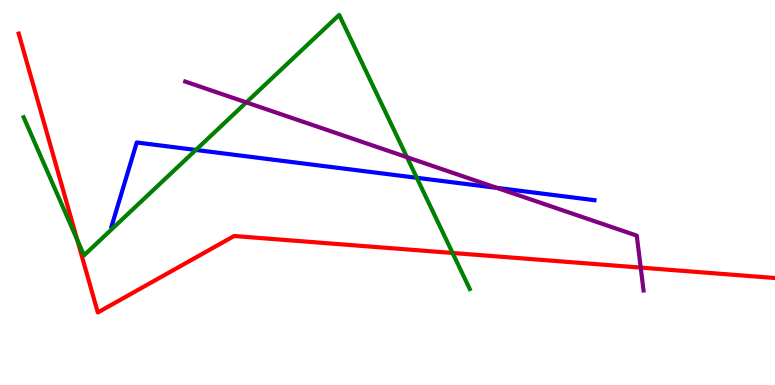[{'lines': ['blue', 'red'], 'intersections': []}, {'lines': ['green', 'red'], 'intersections': [{'x': 0.996, 'y': 3.77}, {'x': 5.84, 'y': 3.43}]}, {'lines': ['purple', 'red'], 'intersections': [{'x': 8.27, 'y': 3.05}]}, {'lines': ['blue', 'green'], 'intersections': [{'x': 2.53, 'y': 6.11}, {'x': 5.38, 'y': 5.38}]}, {'lines': ['blue', 'purple'], 'intersections': [{'x': 6.41, 'y': 5.12}]}, {'lines': ['green', 'purple'], 'intersections': [{'x': 3.18, 'y': 7.34}, {'x': 5.25, 'y': 5.92}]}]